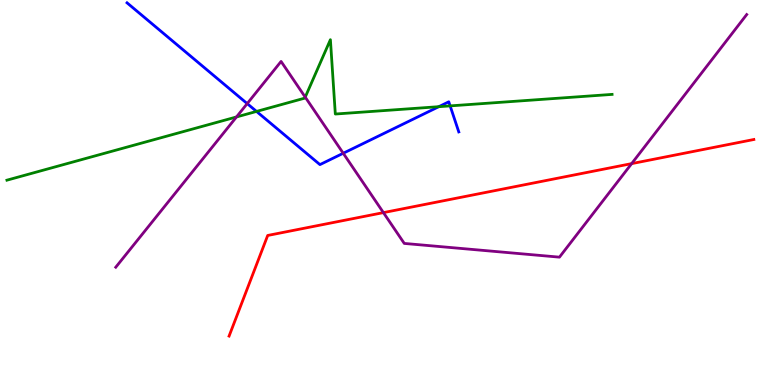[{'lines': ['blue', 'red'], 'intersections': []}, {'lines': ['green', 'red'], 'intersections': []}, {'lines': ['purple', 'red'], 'intersections': [{'x': 4.95, 'y': 4.48}, {'x': 8.15, 'y': 5.75}]}, {'lines': ['blue', 'green'], 'intersections': [{'x': 3.31, 'y': 7.11}, {'x': 5.66, 'y': 7.23}, {'x': 5.81, 'y': 7.25}]}, {'lines': ['blue', 'purple'], 'intersections': [{'x': 3.19, 'y': 7.31}, {'x': 4.43, 'y': 6.02}]}, {'lines': ['green', 'purple'], 'intersections': [{'x': 3.05, 'y': 6.96}, {'x': 3.94, 'y': 7.48}]}]